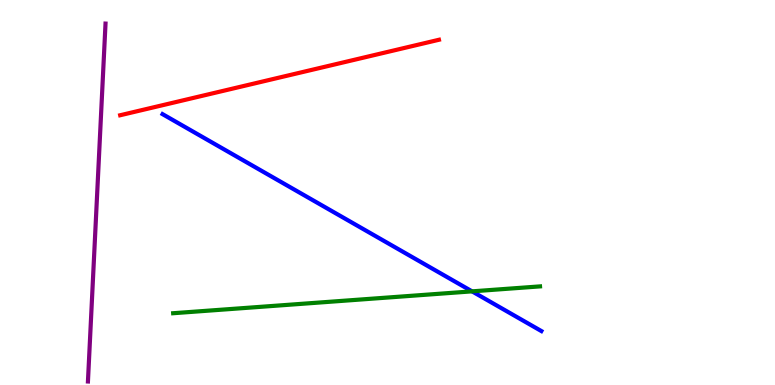[{'lines': ['blue', 'red'], 'intersections': []}, {'lines': ['green', 'red'], 'intersections': []}, {'lines': ['purple', 'red'], 'intersections': []}, {'lines': ['blue', 'green'], 'intersections': [{'x': 6.09, 'y': 2.43}]}, {'lines': ['blue', 'purple'], 'intersections': []}, {'lines': ['green', 'purple'], 'intersections': []}]